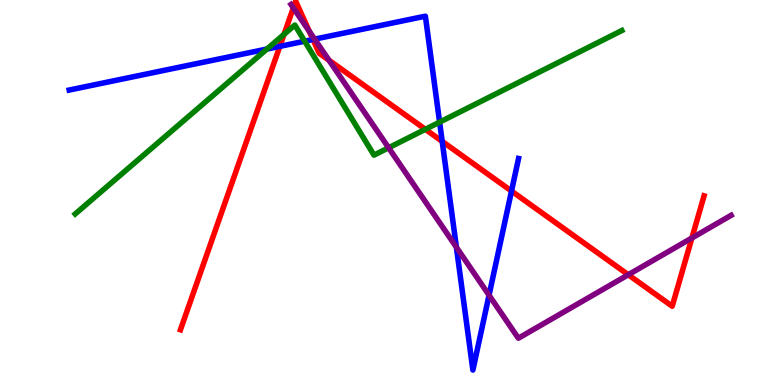[{'lines': ['blue', 'red'], 'intersections': [{'x': 3.61, 'y': 8.8}, {'x': 4.04, 'y': 8.97}, {'x': 5.71, 'y': 6.33}, {'x': 6.6, 'y': 5.04}]}, {'lines': ['green', 'red'], 'intersections': [{'x': 3.67, 'y': 9.11}, {'x': 5.49, 'y': 6.64}]}, {'lines': ['purple', 'red'], 'intersections': [{'x': 3.78, 'y': 9.8}, {'x': 3.99, 'y': 9.19}, {'x': 4.25, 'y': 8.44}, {'x': 8.11, 'y': 2.86}, {'x': 8.93, 'y': 3.82}]}, {'lines': ['blue', 'green'], 'intersections': [{'x': 3.44, 'y': 8.73}, {'x': 3.93, 'y': 8.93}, {'x': 5.67, 'y': 6.83}]}, {'lines': ['blue', 'purple'], 'intersections': [{'x': 4.06, 'y': 8.98}, {'x': 5.89, 'y': 3.58}, {'x': 6.31, 'y': 2.33}]}, {'lines': ['green', 'purple'], 'intersections': [{'x': 5.01, 'y': 6.16}]}]